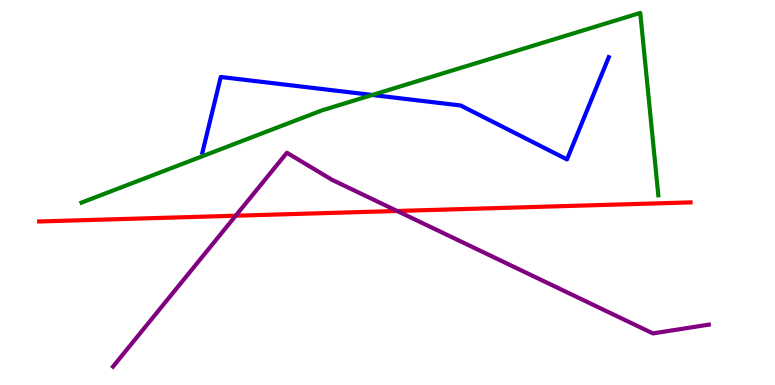[{'lines': ['blue', 'red'], 'intersections': []}, {'lines': ['green', 'red'], 'intersections': []}, {'lines': ['purple', 'red'], 'intersections': [{'x': 3.04, 'y': 4.4}, {'x': 5.12, 'y': 4.52}]}, {'lines': ['blue', 'green'], 'intersections': [{'x': 4.8, 'y': 7.53}]}, {'lines': ['blue', 'purple'], 'intersections': []}, {'lines': ['green', 'purple'], 'intersections': []}]